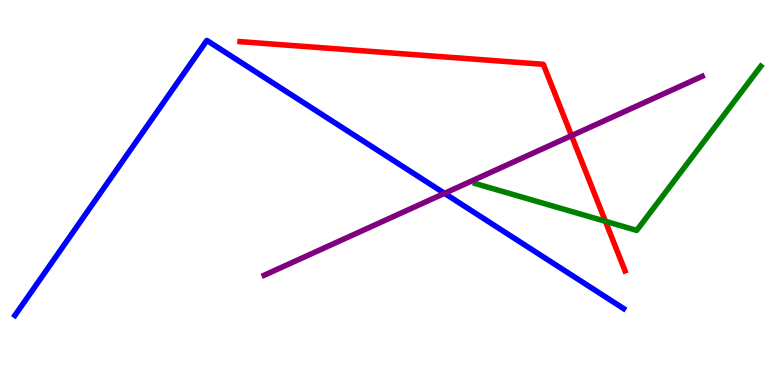[{'lines': ['blue', 'red'], 'intersections': []}, {'lines': ['green', 'red'], 'intersections': [{'x': 7.81, 'y': 4.25}]}, {'lines': ['purple', 'red'], 'intersections': [{'x': 7.37, 'y': 6.48}]}, {'lines': ['blue', 'green'], 'intersections': []}, {'lines': ['blue', 'purple'], 'intersections': [{'x': 5.74, 'y': 4.98}]}, {'lines': ['green', 'purple'], 'intersections': []}]